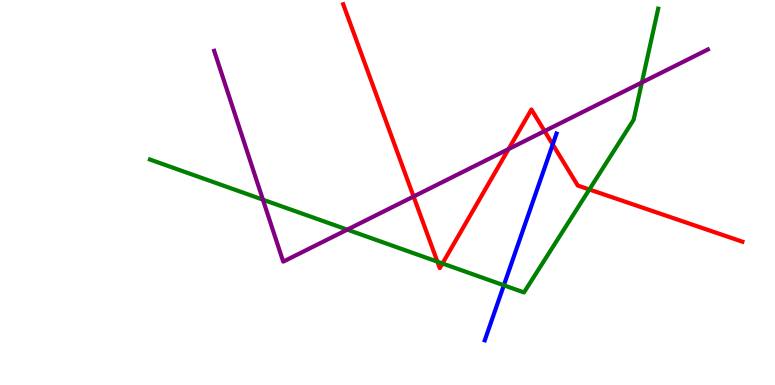[{'lines': ['blue', 'red'], 'intersections': [{'x': 7.13, 'y': 6.25}]}, {'lines': ['green', 'red'], 'intersections': [{'x': 5.64, 'y': 3.2}, {'x': 5.71, 'y': 3.16}, {'x': 7.6, 'y': 5.08}]}, {'lines': ['purple', 'red'], 'intersections': [{'x': 5.34, 'y': 4.9}, {'x': 6.56, 'y': 6.13}, {'x': 7.03, 'y': 6.6}]}, {'lines': ['blue', 'green'], 'intersections': [{'x': 6.5, 'y': 2.59}]}, {'lines': ['blue', 'purple'], 'intersections': []}, {'lines': ['green', 'purple'], 'intersections': [{'x': 3.39, 'y': 4.81}, {'x': 4.48, 'y': 4.04}, {'x': 8.28, 'y': 7.86}]}]